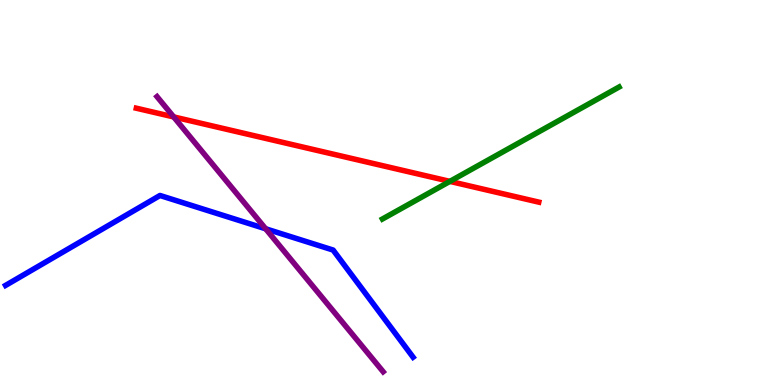[{'lines': ['blue', 'red'], 'intersections': []}, {'lines': ['green', 'red'], 'intersections': [{'x': 5.8, 'y': 5.29}]}, {'lines': ['purple', 'red'], 'intersections': [{'x': 2.24, 'y': 6.96}]}, {'lines': ['blue', 'green'], 'intersections': []}, {'lines': ['blue', 'purple'], 'intersections': [{'x': 3.43, 'y': 4.06}]}, {'lines': ['green', 'purple'], 'intersections': []}]